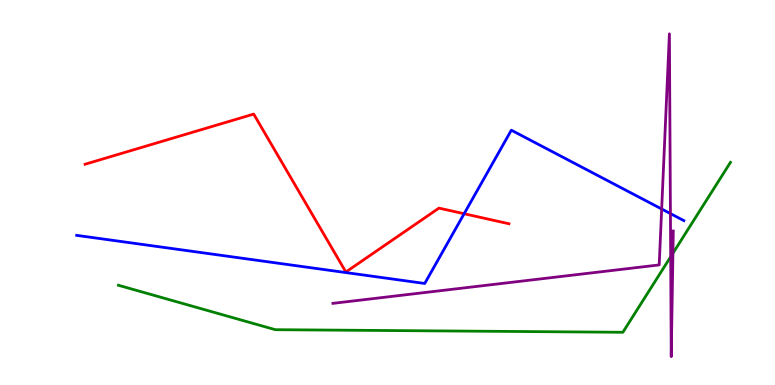[{'lines': ['blue', 'red'], 'intersections': [{'x': 5.99, 'y': 4.45}]}, {'lines': ['green', 'red'], 'intersections': []}, {'lines': ['purple', 'red'], 'intersections': []}, {'lines': ['blue', 'green'], 'intersections': []}, {'lines': ['blue', 'purple'], 'intersections': [{'x': 8.54, 'y': 4.57}, {'x': 8.65, 'y': 4.45}]}, {'lines': ['green', 'purple'], 'intersections': [{'x': 8.65, 'y': 3.33}, {'x': 8.68, 'y': 3.42}]}]